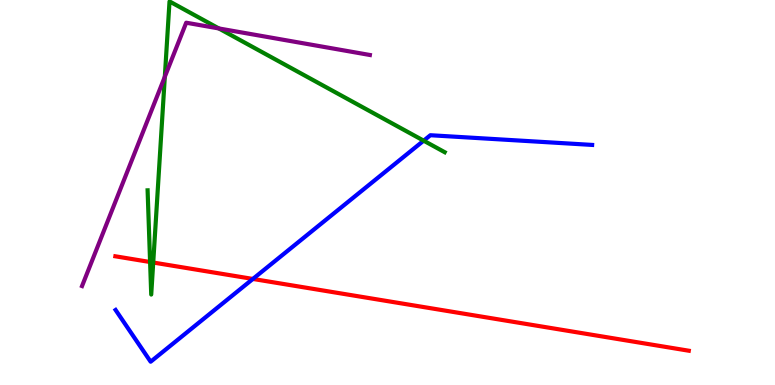[{'lines': ['blue', 'red'], 'intersections': [{'x': 3.26, 'y': 2.75}]}, {'lines': ['green', 'red'], 'intersections': [{'x': 1.94, 'y': 3.19}, {'x': 1.98, 'y': 3.18}]}, {'lines': ['purple', 'red'], 'intersections': []}, {'lines': ['blue', 'green'], 'intersections': [{'x': 5.47, 'y': 6.35}]}, {'lines': ['blue', 'purple'], 'intersections': []}, {'lines': ['green', 'purple'], 'intersections': [{'x': 2.13, 'y': 8.01}, {'x': 2.82, 'y': 9.26}]}]